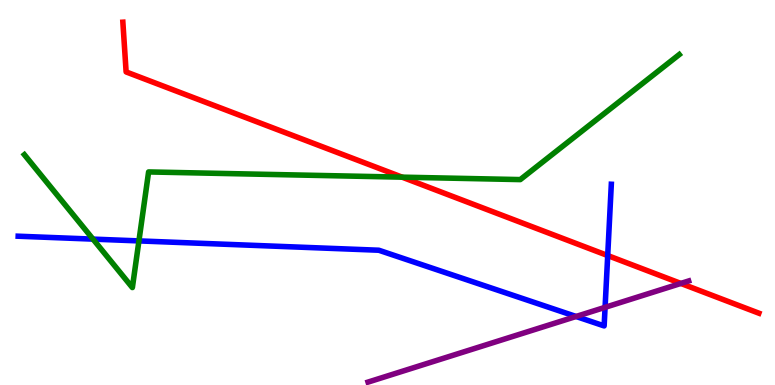[{'lines': ['blue', 'red'], 'intersections': [{'x': 7.84, 'y': 3.36}]}, {'lines': ['green', 'red'], 'intersections': [{'x': 5.19, 'y': 5.4}]}, {'lines': ['purple', 'red'], 'intersections': [{'x': 8.79, 'y': 2.64}]}, {'lines': ['blue', 'green'], 'intersections': [{'x': 1.2, 'y': 3.79}, {'x': 1.79, 'y': 3.74}]}, {'lines': ['blue', 'purple'], 'intersections': [{'x': 7.43, 'y': 1.78}, {'x': 7.81, 'y': 2.02}]}, {'lines': ['green', 'purple'], 'intersections': []}]